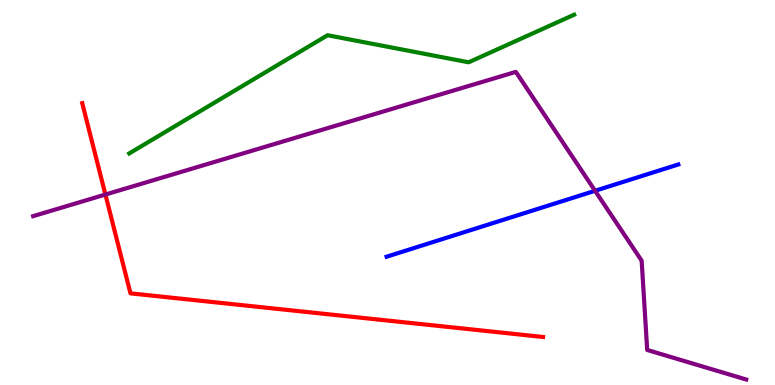[{'lines': ['blue', 'red'], 'intersections': []}, {'lines': ['green', 'red'], 'intersections': []}, {'lines': ['purple', 'red'], 'intersections': [{'x': 1.36, 'y': 4.95}]}, {'lines': ['blue', 'green'], 'intersections': []}, {'lines': ['blue', 'purple'], 'intersections': [{'x': 7.68, 'y': 5.04}]}, {'lines': ['green', 'purple'], 'intersections': []}]